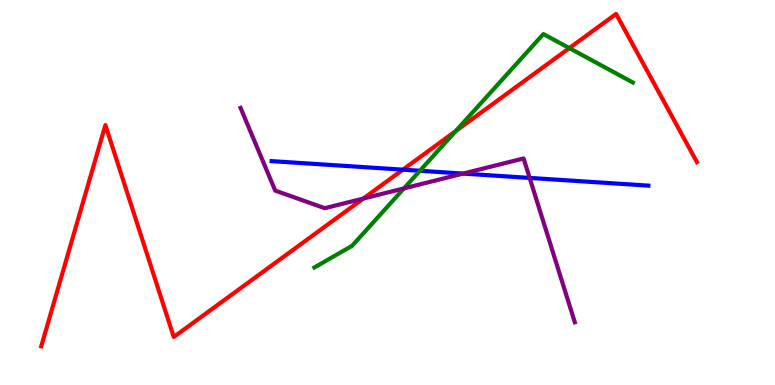[{'lines': ['blue', 'red'], 'intersections': [{'x': 5.2, 'y': 5.59}]}, {'lines': ['green', 'red'], 'intersections': [{'x': 5.88, 'y': 6.6}, {'x': 7.35, 'y': 8.75}]}, {'lines': ['purple', 'red'], 'intersections': [{'x': 4.69, 'y': 4.84}]}, {'lines': ['blue', 'green'], 'intersections': [{'x': 5.42, 'y': 5.56}]}, {'lines': ['blue', 'purple'], 'intersections': [{'x': 5.98, 'y': 5.49}, {'x': 6.83, 'y': 5.38}]}, {'lines': ['green', 'purple'], 'intersections': [{'x': 5.21, 'y': 5.11}]}]